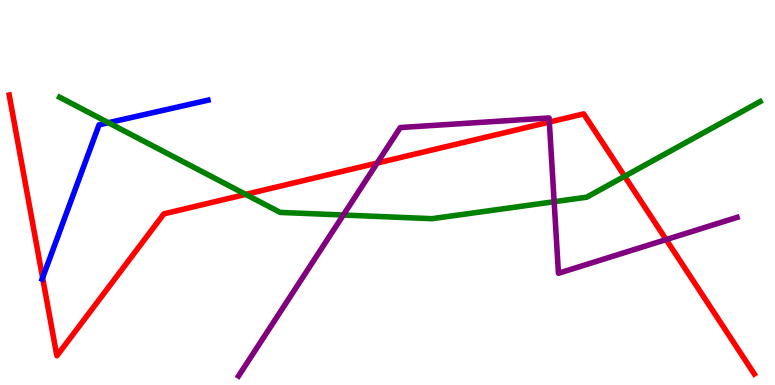[{'lines': ['blue', 'red'], 'intersections': [{'x': 0.55, 'y': 2.79}]}, {'lines': ['green', 'red'], 'intersections': [{'x': 3.17, 'y': 4.95}, {'x': 8.06, 'y': 5.42}]}, {'lines': ['purple', 'red'], 'intersections': [{'x': 4.87, 'y': 5.76}, {'x': 7.09, 'y': 6.83}, {'x': 8.6, 'y': 3.78}]}, {'lines': ['blue', 'green'], 'intersections': [{'x': 1.4, 'y': 6.81}]}, {'lines': ['blue', 'purple'], 'intersections': []}, {'lines': ['green', 'purple'], 'intersections': [{'x': 4.43, 'y': 4.42}, {'x': 7.15, 'y': 4.76}]}]